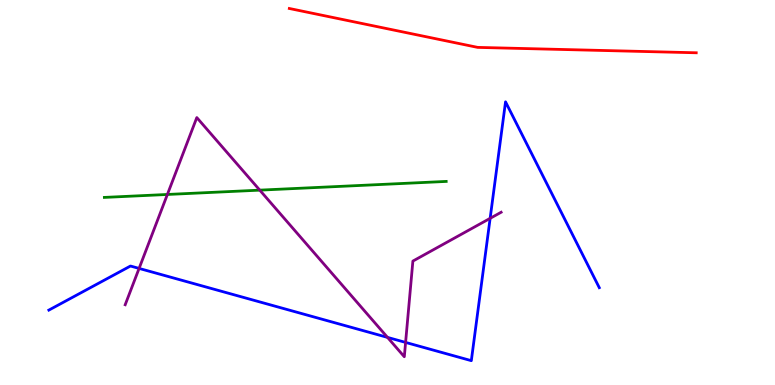[{'lines': ['blue', 'red'], 'intersections': []}, {'lines': ['green', 'red'], 'intersections': []}, {'lines': ['purple', 'red'], 'intersections': []}, {'lines': ['blue', 'green'], 'intersections': []}, {'lines': ['blue', 'purple'], 'intersections': [{'x': 1.79, 'y': 3.03}, {'x': 5.0, 'y': 1.24}, {'x': 5.23, 'y': 1.11}, {'x': 6.32, 'y': 4.33}]}, {'lines': ['green', 'purple'], 'intersections': [{'x': 2.16, 'y': 4.95}, {'x': 3.35, 'y': 5.06}]}]